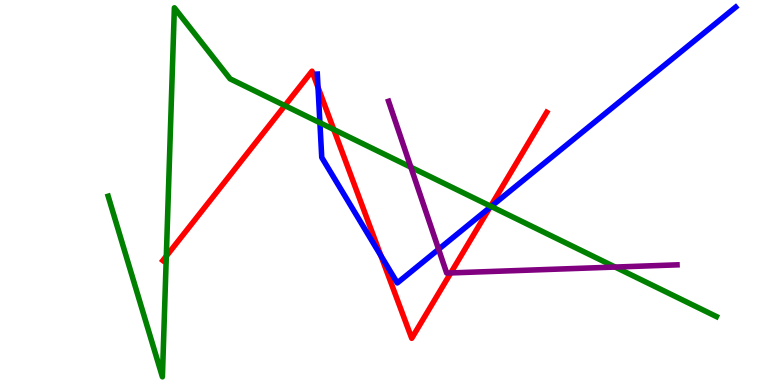[{'lines': ['blue', 'red'], 'intersections': [{'x': 4.1, 'y': 7.73}, {'x': 4.91, 'y': 3.36}, {'x': 6.32, 'y': 4.61}]}, {'lines': ['green', 'red'], 'intersections': [{'x': 2.15, 'y': 3.35}, {'x': 3.68, 'y': 7.26}, {'x': 4.31, 'y': 6.64}, {'x': 6.33, 'y': 4.64}]}, {'lines': ['purple', 'red'], 'intersections': [{'x': 5.82, 'y': 2.91}]}, {'lines': ['blue', 'green'], 'intersections': [{'x': 4.13, 'y': 6.81}, {'x': 6.34, 'y': 4.64}]}, {'lines': ['blue', 'purple'], 'intersections': [{'x': 5.66, 'y': 3.53}]}, {'lines': ['green', 'purple'], 'intersections': [{'x': 5.3, 'y': 5.66}, {'x': 7.94, 'y': 3.06}]}]